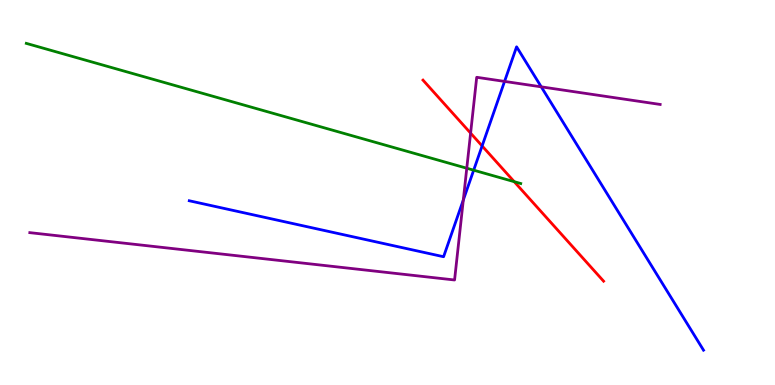[{'lines': ['blue', 'red'], 'intersections': [{'x': 6.22, 'y': 6.21}]}, {'lines': ['green', 'red'], 'intersections': [{'x': 6.64, 'y': 5.28}]}, {'lines': ['purple', 'red'], 'intersections': [{'x': 6.07, 'y': 6.54}]}, {'lines': ['blue', 'green'], 'intersections': [{'x': 6.11, 'y': 5.58}]}, {'lines': ['blue', 'purple'], 'intersections': [{'x': 5.98, 'y': 4.8}, {'x': 6.51, 'y': 7.89}, {'x': 6.98, 'y': 7.74}]}, {'lines': ['green', 'purple'], 'intersections': [{'x': 6.02, 'y': 5.63}]}]